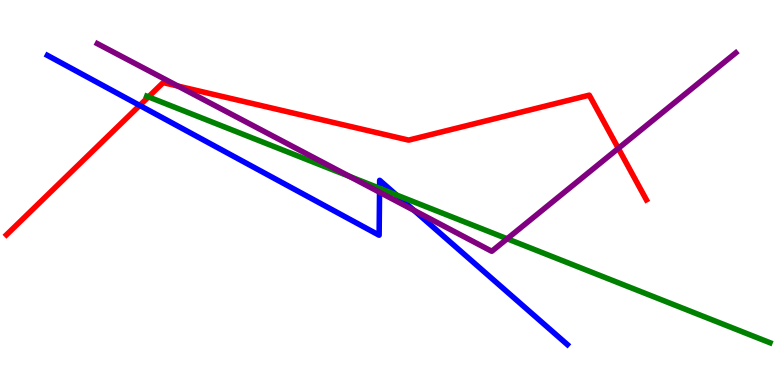[{'lines': ['blue', 'red'], 'intersections': [{'x': 1.8, 'y': 7.26}]}, {'lines': ['green', 'red'], 'intersections': [{'x': 1.92, 'y': 7.48}]}, {'lines': ['purple', 'red'], 'intersections': [{'x': 2.3, 'y': 7.76}, {'x': 7.98, 'y': 6.15}]}, {'lines': ['blue', 'green'], 'intersections': [{'x': 4.9, 'y': 5.11}, {'x': 5.11, 'y': 4.94}]}, {'lines': ['blue', 'purple'], 'intersections': [{'x': 4.9, 'y': 5.01}, {'x': 5.34, 'y': 4.54}]}, {'lines': ['green', 'purple'], 'intersections': [{'x': 4.51, 'y': 5.42}, {'x': 6.54, 'y': 3.8}]}]